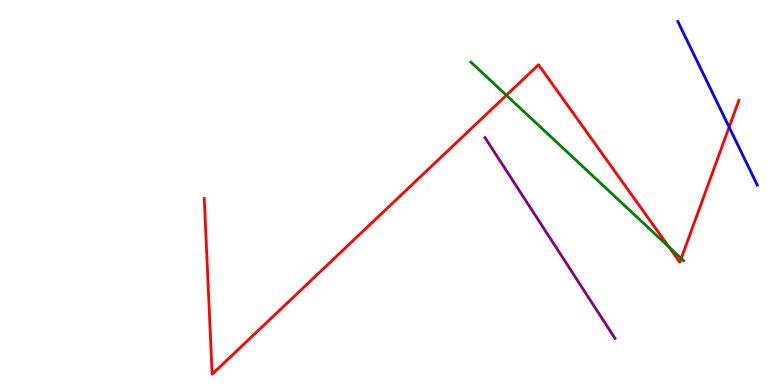[{'lines': ['blue', 'red'], 'intersections': [{'x': 9.41, 'y': 6.7}]}, {'lines': ['green', 'red'], 'intersections': [{'x': 6.53, 'y': 7.53}, {'x': 8.63, 'y': 3.59}, {'x': 8.79, 'y': 3.29}]}, {'lines': ['purple', 'red'], 'intersections': []}, {'lines': ['blue', 'green'], 'intersections': []}, {'lines': ['blue', 'purple'], 'intersections': []}, {'lines': ['green', 'purple'], 'intersections': []}]